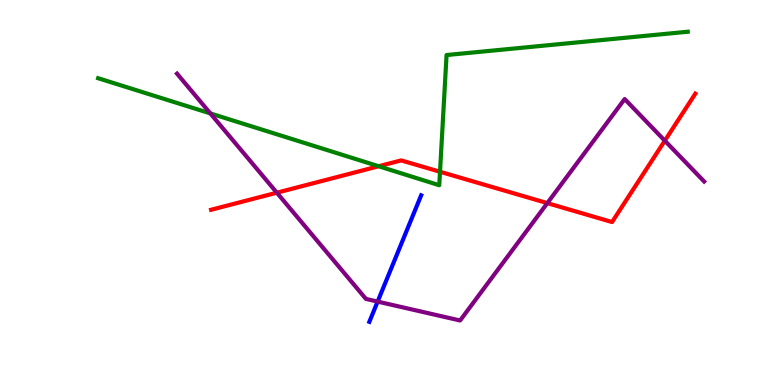[{'lines': ['blue', 'red'], 'intersections': []}, {'lines': ['green', 'red'], 'intersections': [{'x': 4.89, 'y': 5.68}, {'x': 5.68, 'y': 5.54}]}, {'lines': ['purple', 'red'], 'intersections': [{'x': 3.57, 'y': 4.99}, {'x': 7.06, 'y': 4.72}, {'x': 8.58, 'y': 6.35}]}, {'lines': ['blue', 'green'], 'intersections': []}, {'lines': ['blue', 'purple'], 'intersections': [{'x': 4.87, 'y': 2.17}]}, {'lines': ['green', 'purple'], 'intersections': [{'x': 2.71, 'y': 7.05}]}]